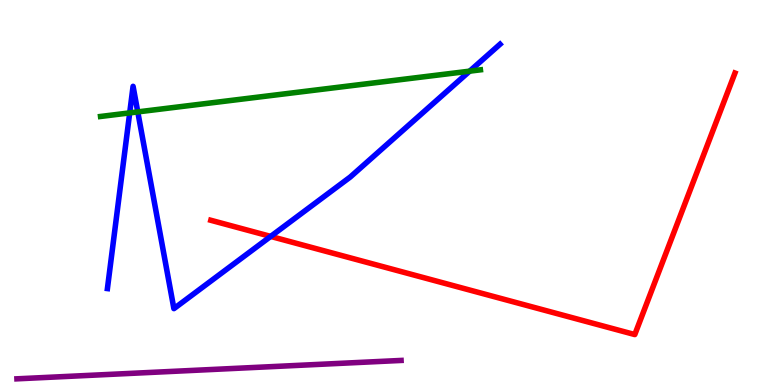[{'lines': ['blue', 'red'], 'intersections': [{'x': 3.49, 'y': 3.86}]}, {'lines': ['green', 'red'], 'intersections': []}, {'lines': ['purple', 'red'], 'intersections': []}, {'lines': ['blue', 'green'], 'intersections': [{'x': 1.67, 'y': 7.07}, {'x': 1.78, 'y': 7.09}, {'x': 6.06, 'y': 8.15}]}, {'lines': ['blue', 'purple'], 'intersections': []}, {'lines': ['green', 'purple'], 'intersections': []}]